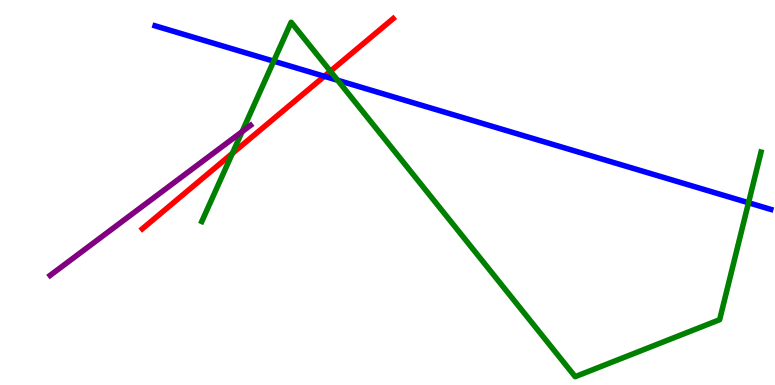[{'lines': ['blue', 'red'], 'intersections': [{'x': 4.19, 'y': 8.02}]}, {'lines': ['green', 'red'], 'intersections': [{'x': 3.0, 'y': 6.02}, {'x': 4.26, 'y': 8.15}]}, {'lines': ['purple', 'red'], 'intersections': []}, {'lines': ['blue', 'green'], 'intersections': [{'x': 3.53, 'y': 8.41}, {'x': 4.36, 'y': 7.92}, {'x': 9.66, 'y': 4.73}]}, {'lines': ['blue', 'purple'], 'intersections': []}, {'lines': ['green', 'purple'], 'intersections': [{'x': 3.12, 'y': 6.58}]}]